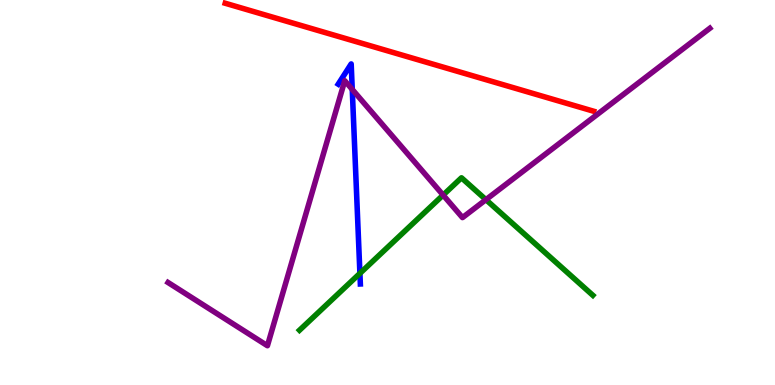[{'lines': ['blue', 'red'], 'intersections': []}, {'lines': ['green', 'red'], 'intersections': []}, {'lines': ['purple', 'red'], 'intersections': []}, {'lines': ['blue', 'green'], 'intersections': [{'x': 4.64, 'y': 2.9}]}, {'lines': ['blue', 'purple'], 'intersections': [{'x': 4.55, 'y': 7.68}]}, {'lines': ['green', 'purple'], 'intersections': [{'x': 5.72, 'y': 4.93}, {'x': 6.27, 'y': 4.81}]}]